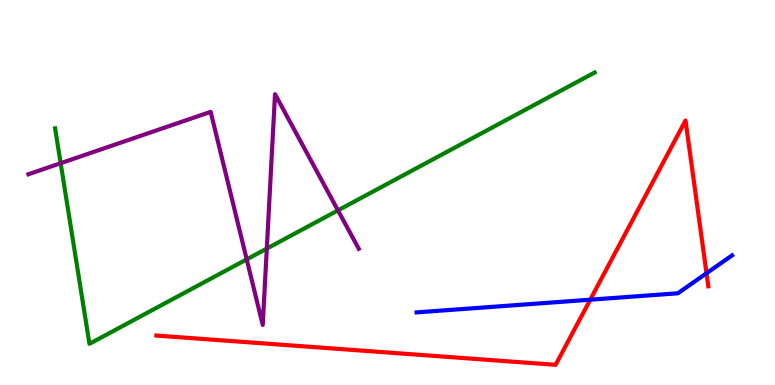[{'lines': ['blue', 'red'], 'intersections': [{'x': 7.62, 'y': 2.22}, {'x': 9.12, 'y': 2.9}]}, {'lines': ['green', 'red'], 'intersections': []}, {'lines': ['purple', 'red'], 'intersections': []}, {'lines': ['blue', 'green'], 'intersections': []}, {'lines': ['blue', 'purple'], 'intersections': []}, {'lines': ['green', 'purple'], 'intersections': [{'x': 0.783, 'y': 5.76}, {'x': 3.18, 'y': 3.26}, {'x': 3.44, 'y': 3.54}, {'x': 4.36, 'y': 4.54}]}]